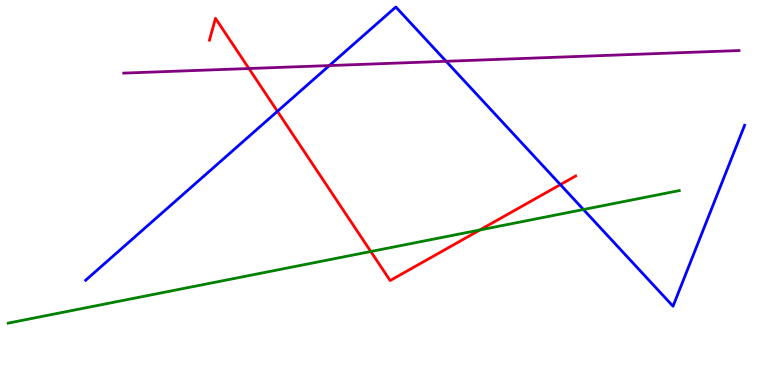[{'lines': ['blue', 'red'], 'intersections': [{'x': 3.58, 'y': 7.11}, {'x': 7.23, 'y': 5.2}]}, {'lines': ['green', 'red'], 'intersections': [{'x': 4.78, 'y': 3.47}, {'x': 6.19, 'y': 4.03}]}, {'lines': ['purple', 'red'], 'intersections': [{'x': 3.21, 'y': 8.22}]}, {'lines': ['blue', 'green'], 'intersections': [{'x': 7.53, 'y': 4.56}]}, {'lines': ['blue', 'purple'], 'intersections': [{'x': 4.25, 'y': 8.3}, {'x': 5.76, 'y': 8.41}]}, {'lines': ['green', 'purple'], 'intersections': []}]